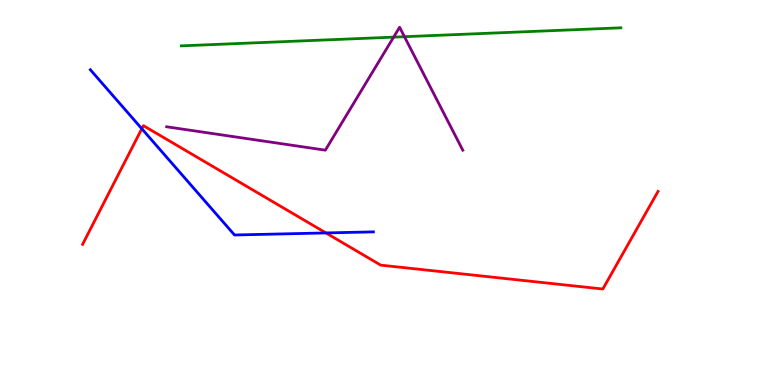[{'lines': ['blue', 'red'], 'intersections': [{'x': 1.83, 'y': 6.66}, {'x': 4.21, 'y': 3.95}]}, {'lines': ['green', 'red'], 'intersections': []}, {'lines': ['purple', 'red'], 'intersections': []}, {'lines': ['blue', 'green'], 'intersections': []}, {'lines': ['blue', 'purple'], 'intersections': []}, {'lines': ['green', 'purple'], 'intersections': [{'x': 5.08, 'y': 9.04}, {'x': 5.22, 'y': 9.05}]}]